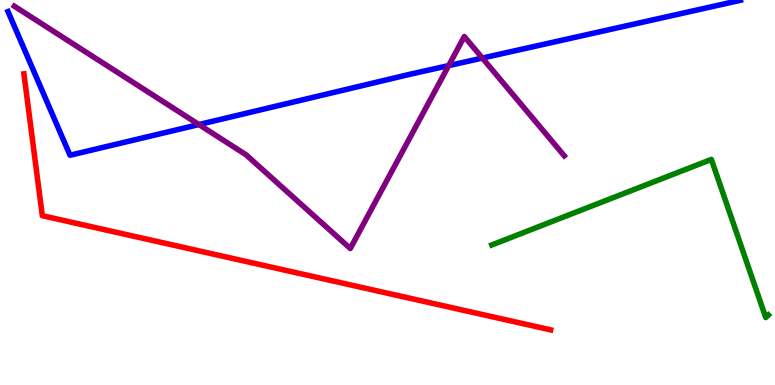[{'lines': ['blue', 'red'], 'intersections': []}, {'lines': ['green', 'red'], 'intersections': []}, {'lines': ['purple', 'red'], 'intersections': []}, {'lines': ['blue', 'green'], 'intersections': []}, {'lines': ['blue', 'purple'], 'intersections': [{'x': 2.57, 'y': 6.77}, {'x': 5.79, 'y': 8.3}, {'x': 6.22, 'y': 8.49}]}, {'lines': ['green', 'purple'], 'intersections': []}]